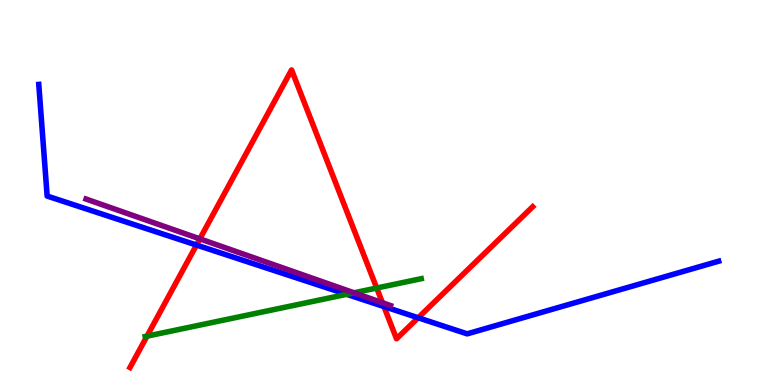[{'lines': ['blue', 'red'], 'intersections': [{'x': 2.54, 'y': 3.64}, {'x': 4.95, 'y': 2.04}, {'x': 5.4, 'y': 1.75}]}, {'lines': ['green', 'red'], 'intersections': [{'x': 1.9, 'y': 1.27}, {'x': 4.86, 'y': 2.52}]}, {'lines': ['purple', 'red'], 'intersections': [{'x': 2.58, 'y': 3.8}, {'x': 4.93, 'y': 2.14}]}, {'lines': ['blue', 'green'], 'intersections': [{'x': 4.47, 'y': 2.36}]}, {'lines': ['blue', 'purple'], 'intersections': []}, {'lines': ['green', 'purple'], 'intersections': [{'x': 4.57, 'y': 2.4}]}]